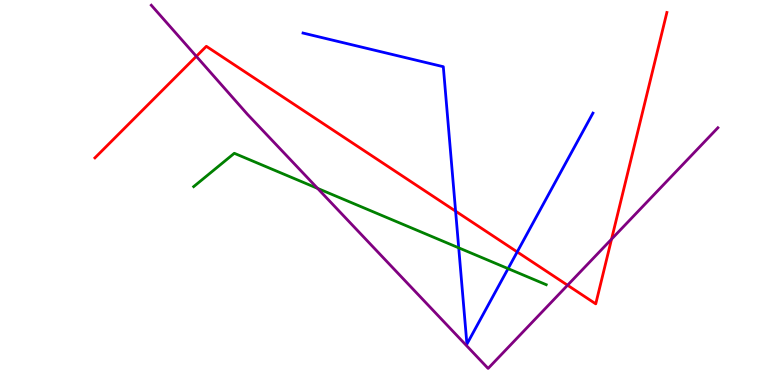[{'lines': ['blue', 'red'], 'intersections': [{'x': 5.88, 'y': 4.52}, {'x': 6.67, 'y': 3.46}]}, {'lines': ['green', 'red'], 'intersections': []}, {'lines': ['purple', 'red'], 'intersections': [{'x': 2.53, 'y': 8.54}, {'x': 7.32, 'y': 2.59}, {'x': 7.89, 'y': 3.79}]}, {'lines': ['blue', 'green'], 'intersections': [{'x': 5.92, 'y': 3.56}, {'x': 6.56, 'y': 3.02}]}, {'lines': ['blue', 'purple'], 'intersections': []}, {'lines': ['green', 'purple'], 'intersections': [{'x': 4.1, 'y': 5.11}]}]